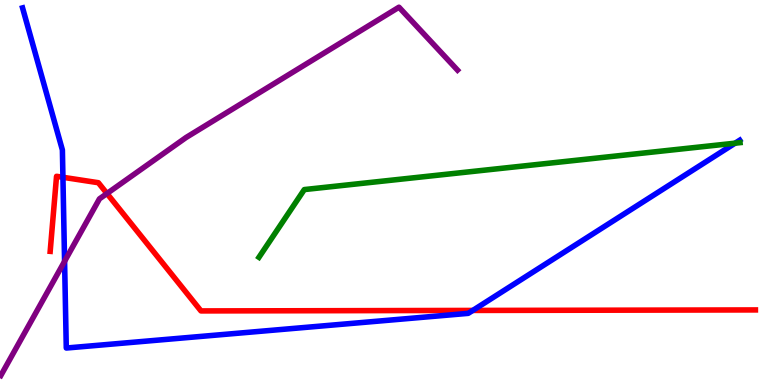[{'lines': ['blue', 'red'], 'intersections': [{'x': 0.812, 'y': 5.4}, {'x': 6.1, 'y': 1.94}]}, {'lines': ['green', 'red'], 'intersections': []}, {'lines': ['purple', 'red'], 'intersections': [{'x': 1.38, 'y': 4.97}]}, {'lines': ['blue', 'green'], 'intersections': [{'x': 9.49, 'y': 6.28}]}, {'lines': ['blue', 'purple'], 'intersections': [{'x': 0.833, 'y': 3.21}]}, {'lines': ['green', 'purple'], 'intersections': []}]